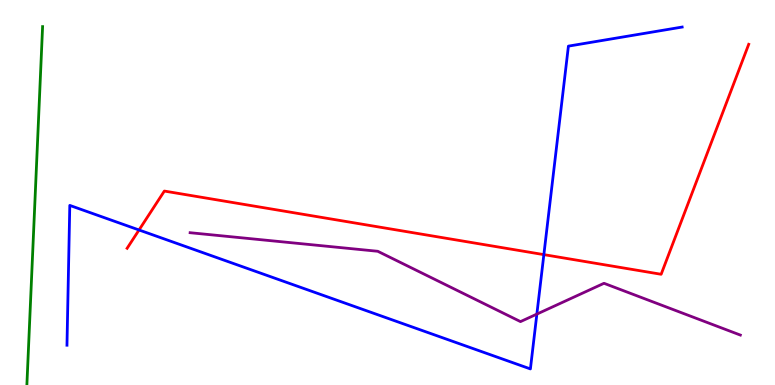[{'lines': ['blue', 'red'], 'intersections': [{'x': 1.79, 'y': 4.03}, {'x': 7.02, 'y': 3.39}]}, {'lines': ['green', 'red'], 'intersections': []}, {'lines': ['purple', 'red'], 'intersections': []}, {'lines': ['blue', 'green'], 'intersections': []}, {'lines': ['blue', 'purple'], 'intersections': [{'x': 6.93, 'y': 1.84}]}, {'lines': ['green', 'purple'], 'intersections': []}]